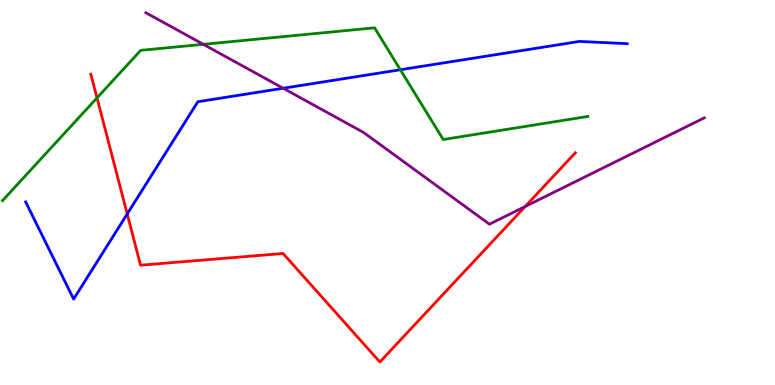[{'lines': ['blue', 'red'], 'intersections': [{'x': 1.64, 'y': 4.44}]}, {'lines': ['green', 'red'], 'intersections': [{'x': 1.25, 'y': 7.46}]}, {'lines': ['purple', 'red'], 'intersections': [{'x': 6.78, 'y': 4.64}]}, {'lines': ['blue', 'green'], 'intersections': [{'x': 5.17, 'y': 8.19}]}, {'lines': ['blue', 'purple'], 'intersections': [{'x': 3.65, 'y': 7.71}]}, {'lines': ['green', 'purple'], 'intersections': [{'x': 2.62, 'y': 8.85}]}]